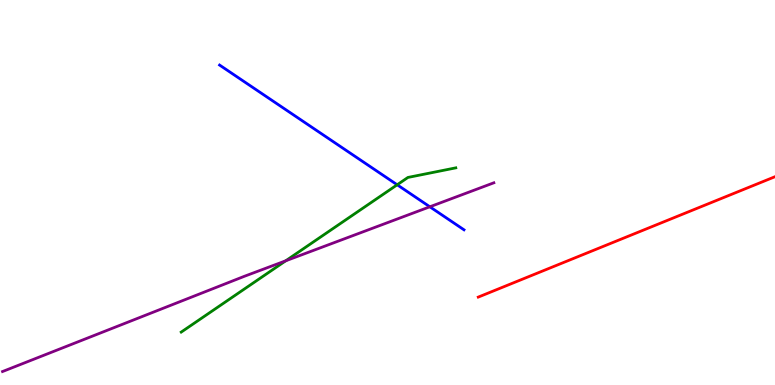[{'lines': ['blue', 'red'], 'intersections': []}, {'lines': ['green', 'red'], 'intersections': []}, {'lines': ['purple', 'red'], 'intersections': []}, {'lines': ['blue', 'green'], 'intersections': [{'x': 5.12, 'y': 5.2}]}, {'lines': ['blue', 'purple'], 'intersections': [{'x': 5.55, 'y': 4.63}]}, {'lines': ['green', 'purple'], 'intersections': [{'x': 3.69, 'y': 3.23}]}]